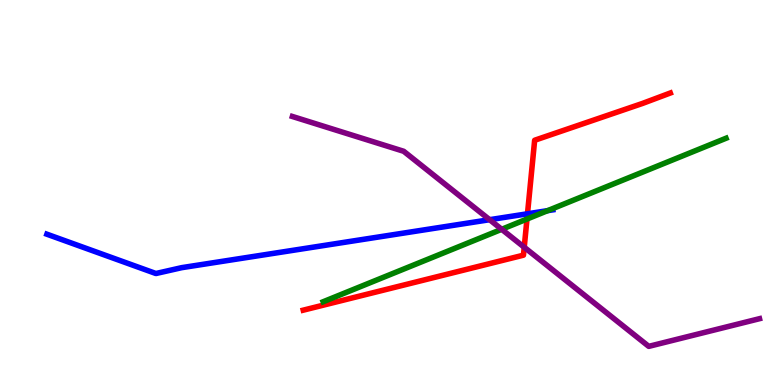[{'lines': ['blue', 'red'], 'intersections': [{'x': 6.81, 'y': 4.45}]}, {'lines': ['green', 'red'], 'intersections': [{'x': 6.8, 'y': 4.31}]}, {'lines': ['purple', 'red'], 'intersections': [{'x': 6.76, 'y': 3.58}]}, {'lines': ['blue', 'green'], 'intersections': [{'x': 7.07, 'y': 4.53}]}, {'lines': ['blue', 'purple'], 'intersections': [{'x': 6.32, 'y': 4.29}]}, {'lines': ['green', 'purple'], 'intersections': [{'x': 6.47, 'y': 4.04}]}]